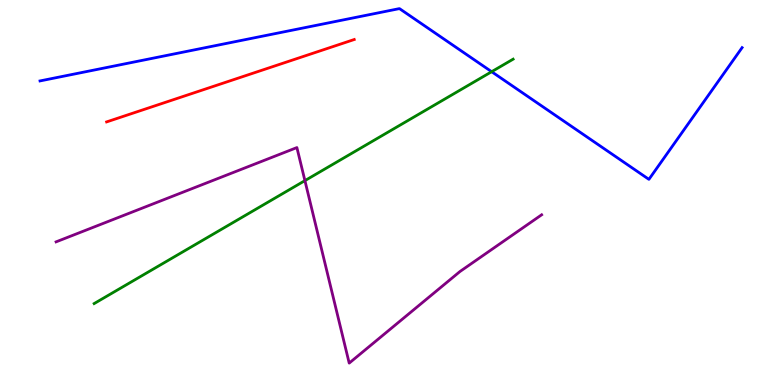[{'lines': ['blue', 'red'], 'intersections': []}, {'lines': ['green', 'red'], 'intersections': []}, {'lines': ['purple', 'red'], 'intersections': []}, {'lines': ['blue', 'green'], 'intersections': [{'x': 6.34, 'y': 8.14}]}, {'lines': ['blue', 'purple'], 'intersections': []}, {'lines': ['green', 'purple'], 'intersections': [{'x': 3.93, 'y': 5.31}]}]